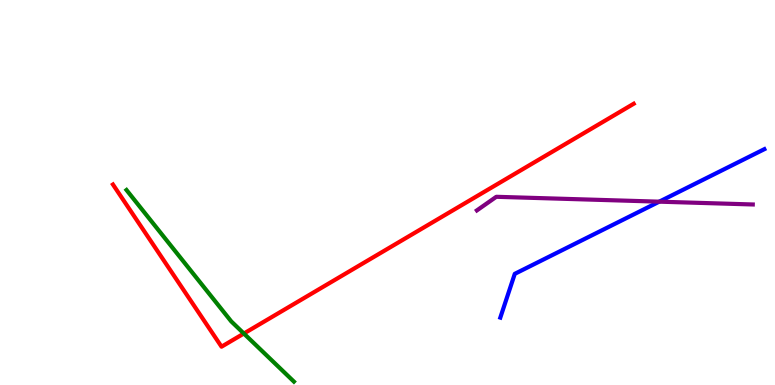[{'lines': ['blue', 'red'], 'intersections': []}, {'lines': ['green', 'red'], 'intersections': [{'x': 3.15, 'y': 1.34}]}, {'lines': ['purple', 'red'], 'intersections': []}, {'lines': ['blue', 'green'], 'intersections': []}, {'lines': ['blue', 'purple'], 'intersections': [{'x': 8.51, 'y': 4.76}]}, {'lines': ['green', 'purple'], 'intersections': []}]